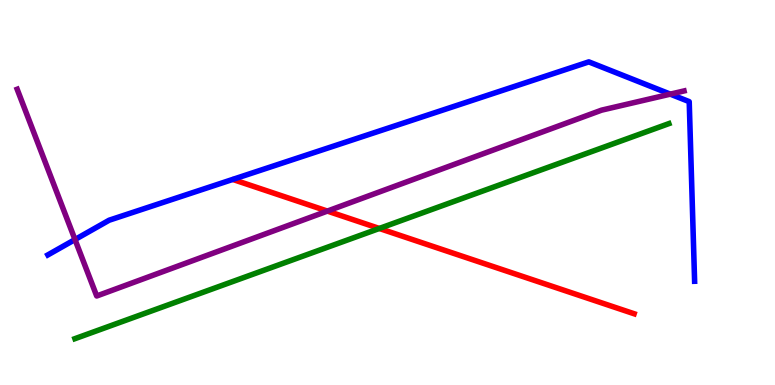[{'lines': ['blue', 'red'], 'intersections': []}, {'lines': ['green', 'red'], 'intersections': [{'x': 4.89, 'y': 4.07}]}, {'lines': ['purple', 'red'], 'intersections': [{'x': 4.22, 'y': 4.52}]}, {'lines': ['blue', 'green'], 'intersections': []}, {'lines': ['blue', 'purple'], 'intersections': [{'x': 0.968, 'y': 3.78}, {'x': 8.65, 'y': 7.55}]}, {'lines': ['green', 'purple'], 'intersections': []}]